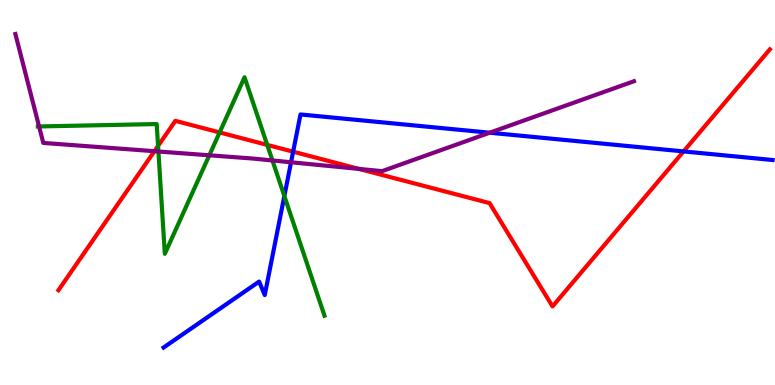[{'lines': ['blue', 'red'], 'intersections': [{'x': 3.78, 'y': 6.06}, {'x': 8.82, 'y': 6.07}]}, {'lines': ['green', 'red'], 'intersections': [{'x': 2.04, 'y': 6.21}, {'x': 2.83, 'y': 6.56}, {'x': 3.45, 'y': 6.24}]}, {'lines': ['purple', 'red'], 'intersections': [{'x': 1.99, 'y': 6.07}, {'x': 4.63, 'y': 5.61}]}, {'lines': ['blue', 'green'], 'intersections': [{'x': 3.67, 'y': 4.91}]}, {'lines': ['blue', 'purple'], 'intersections': [{'x': 3.76, 'y': 5.78}, {'x': 6.32, 'y': 6.55}]}, {'lines': ['green', 'purple'], 'intersections': [{'x': 0.504, 'y': 6.72}, {'x': 2.04, 'y': 6.06}, {'x': 2.7, 'y': 5.97}, {'x': 3.52, 'y': 5.83}]}]